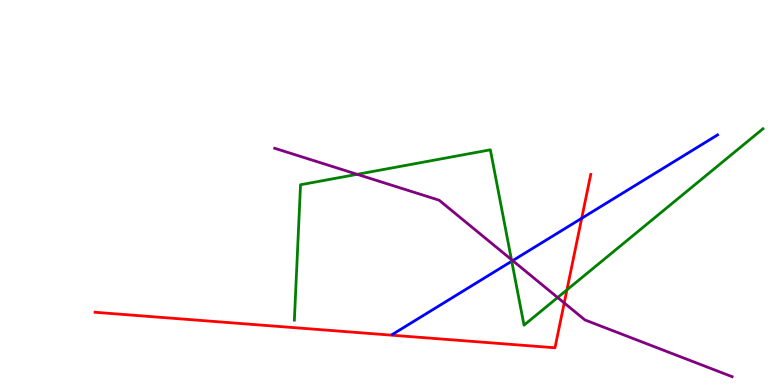[{'lines': ['blue', 'red'], 'intersections': [{'x': 7.51, 'y': 4.33}]}, {'lines': ['green', 'red'], 'intersections': [{'x': 7.32, 'y': 2.47}]}, {'lines': ['purple', 'red'], 'intersections': [{'x': 7.28, 'y': 2.13}]}, {'lines': ['blue', 'green'], 'intersections': [{'x': 6.6, 'y': 3.22}]}, {'lines': ['blue', 'purple'], 'intersections': [{'x': 6.62, 'y': 3.23}]}, {'lines': ['green', 'purple'], 'intersections': [{'x': 4.61, 'y': 5.47}, {'x': 6.6, 'y': 3.26}, {'x': 7.2, 'y': 2.27}]}]